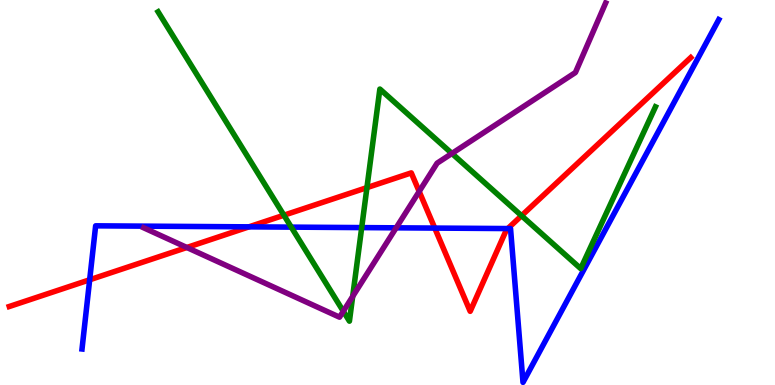[{'lines': ['blue', 'red'], 'intersections': [{'x': 1.16, 'y': 2.73}, {'x': 3.21, 'y': 4.11}, {'x': 5.61, 'y': 4.08}, {'x': 6.55, 'y': 4.06}]}, {'lines': ['green', 'red'], 'intersections': [{'x': 3.66, 'y': 4.41}, {'x': 4.73, 'y': 5.13}, {'x': 6.73, 'y': 4.4}]}, {'lines': ['purple', 'red'], 'intersections': [{'x': 2.41, 'y': 3.57}, {'x': 5.41, 'y': 5.03}]}, {'lines': ['blue', 'green'], 'intersections': [{'x': 3.76, 'y': 4.1}, {'x': 4.67, 'y': 4.09}]}, {'lines': ['blue', 'purple'], 'intersections': [{'x': 5.11, 'y': 4.08}]}, {'lines': ['green', 'purple'], 'intersections': [{'x': 4.43, 'y': 1.92}, {'x': 4.55, 'y': 2.3}, {'x': 5.83, 'y': 6.01}]}]